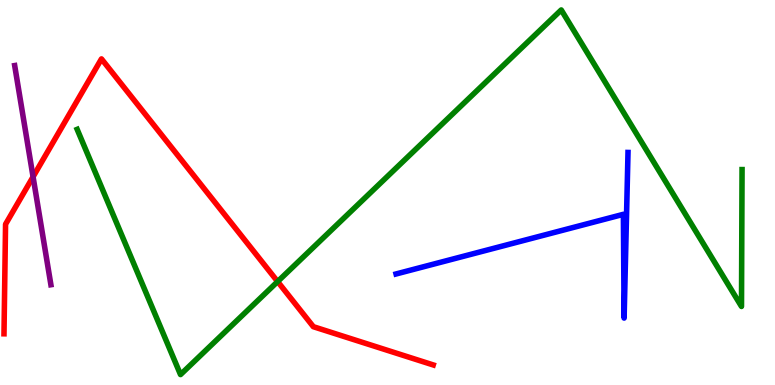[{'lines': ['blue', 'red'], 'intersections': []}, {'lines': ['green', 'red'], 'intersections': [{'x': 3.58, 'y': 2.69}]}, {'lines': ['purple', 'red'], 'intersections': [{'x': 0.427, 'y': 5.41}]}, {'lines': ['blue', 'green'], 'intersections': []}, {'lines': ['blue', 'purple'], 'intersections': []}, {'lines': ['green', 'purple'], 'intersections': []}]